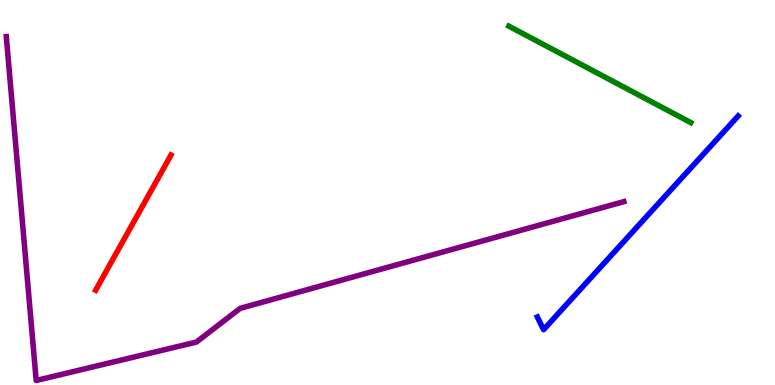[{'lines': ['blue', 'red'], 'intersections': []}, {'lines': ['green', 'red'], 'intersections': []}, {'lines': ['purple', 'red'], 'intersections': []}, {'lines': ['blue', 'green'], 'intersections': []}, {'lines': ['blue', 'purple'], 'intersections': []}, {'lines': ['green', 'purple'], 'intersections': []}]